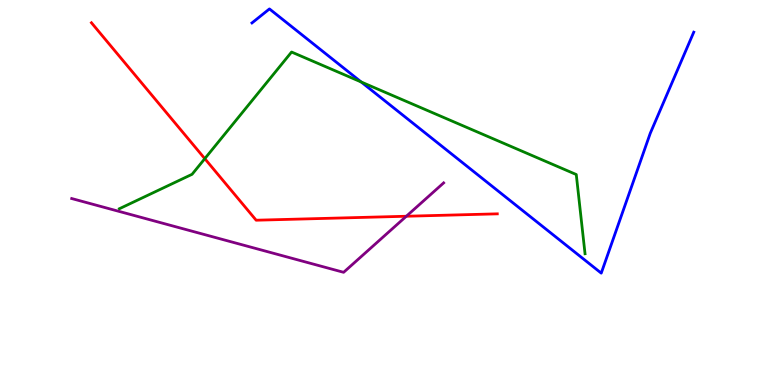[{'lines': ['blue', 'red'], 'intersections': []}, {'lines': ['green', 'red'], 'intersections': [{'x': 2.64, 'y': 5.88}]}, {'lines': ['purple', 'red'], 'intersections': [{'x': 5.24, 'y': 4.38}]}, {'lines': ['blue', 'green'], 'intersections': [{'x': 4.66, 'y': 7.87}]}, {'lines': ['blue', 'purple'], 'intersections': []}, {'lines': ['green', 'purple'], 'intersections': []}]